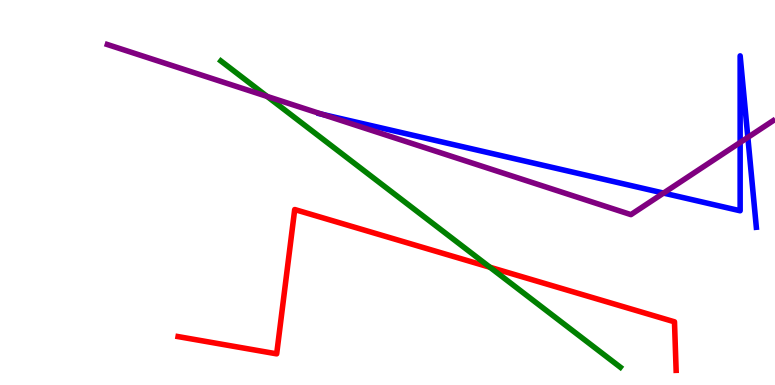[{'lines': ['blue', 'red'], 'intersections': []}, {'lines': ['green', 'red'], 'intersections': [{'x': 6.32, 'y': 3.06}]}, {'lines': ['purple', 'red'], 'intersections': []}, {'lines': ['blue', 'green'], 'intersections': []}, {'lines': ['blue', 'purple'], 'intersections': [{'x': 4.16, 'y': 7.03}, {'x': 8.56, 'y': 4.98}, {'x': 9.55, 'y': 6.3}, {'x': 9.65, 'y': 6.43}]}, {'lines': ['green', 'purple'], 'intersections': [{'x': 3.45, 'y': 7.5}]}]